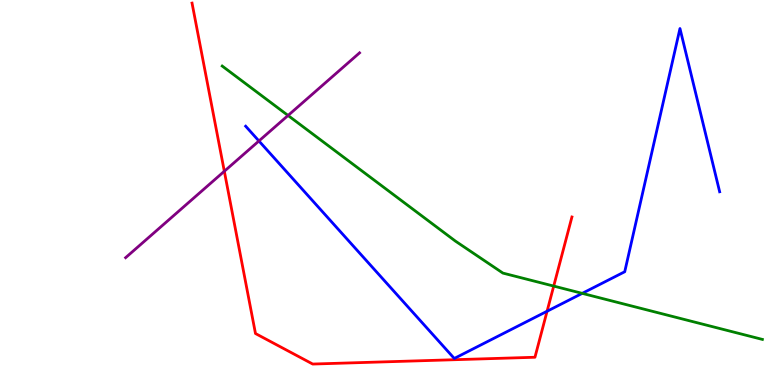[{'lines': ['blue', 'red'], 'intersections': [{'x': 7.06, 'y': 1.92}]}, {'lines': ['green', 'red'], 'intersections': [{'x': 7.14, 'y': 2.57}]}, {'lines': ['purple', 'red'], 'intersections': [{'x': 2.89, 'y': 5.55}]}, {'lines': ['blue', 'green'], 'intersections': [{'x': 7.51, 'y': 2.38}]}, {'lines': ['blue', 'purple'], 'intersections': [{'x': 3.34, 'y': 6.34}]}, {'lines': ['green', 'purple'], 'intersections': [{'x': 3.72, 'y': 7.0}]}]